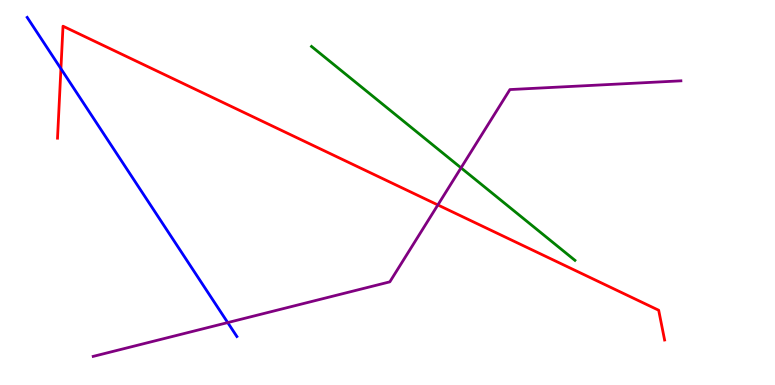[{'lines': ['blue', 'red'], 'intersections': [{'x': 0.786, 'y': 8.22}]}, {'lines': ['green', 'red'], 'intersections': []}, {'lines': ['purple', 'red'], 'intersections': [{'x': 5.65, 'y': 4.68}]}, {'lines': ['blue', 'green'], 'intersections': []}, {'lines': ['blue', 'purple'], 'intersections': [{'x': 2.94, 'y': 1.62}]}, {'lines': ['green', 'purple'], 'intersections': [{'x': 5.95, 'y': 5.64}]}]